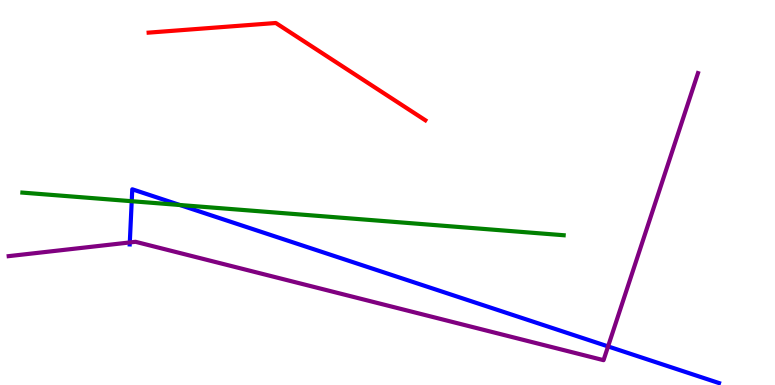[{'lines': ['blue', 'red'], 'intersections': []}, {'lines': ['green', 'red'], 'intersections': []}, {'lines': ['purple', 'red'], 'intersections': []}, {'lines': ['blue', 'green'], 'intersections': [{'x': 1.7, 'y': 4.77}, {'x': 2.32, 'y': 4.68}]}, {'lines': ['blue', 'purple'], 'intersections': [{'x': 1.67, 'y': 3.7}, {'x': 7.85, 'y': 1.0}]}, {'lines': ['green', 'purple'], 'intersections': []}]